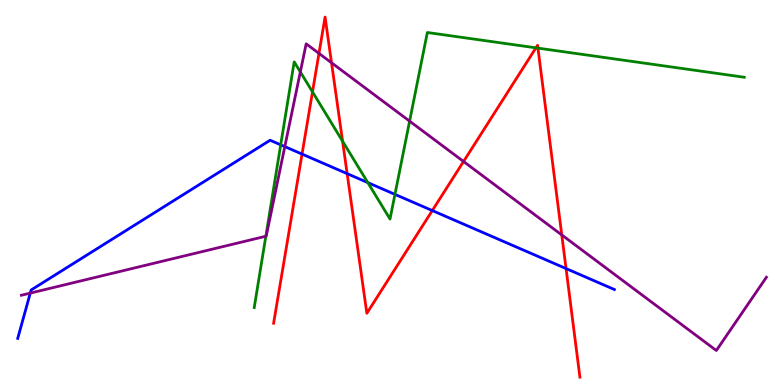[{'lines': ['blue', 'red'], 'intersections': [{'x': 3.9, 'y': 6.0}, {'x': 4.48, 'y': 5.49}, {'x': 5.58, 'y': 4.53}, {'x': 7.3, 'y': 3.02}]}, {'lines': ['green', 'red'], 'intersections': [{'x': 4.03, 'y': 7.61}, {'x': 4.42, 'y': 6.33}, {'x': 6.92, 'y': 8.76}, {'x': 6.94, 'y': 8.75}]}, {'lines': ['purple', 'red'], 'intersections': [{'x': 4.12, 'y': 8.61}, {'x': 4.28, 'y': 8.37}, {'x': 5.98, 'y': 5.81}, {'x': 7.25, 'y': 3.9}]}, {'lines': ['blue', 'green'], 'intersections': [{'x': 3.62, 'y': 6.24}, {'x': 4.75, 'y': 5.26}, {'x': 5.1, 'y': 4.95}]}, {'lines': ['blue', 'purple'], 'intersections': [{'x': 0.391, 'y': 2.39}, {'x': 3.68, 'y': 6.19}]}, {'lines': ['green', 'purple'], 'intersections': [{'x': 3.43, 'y': 3.86}, {'x': 3.88, 'y': 8.13}, {'x': 5.29, 'y': 6.85}]}]